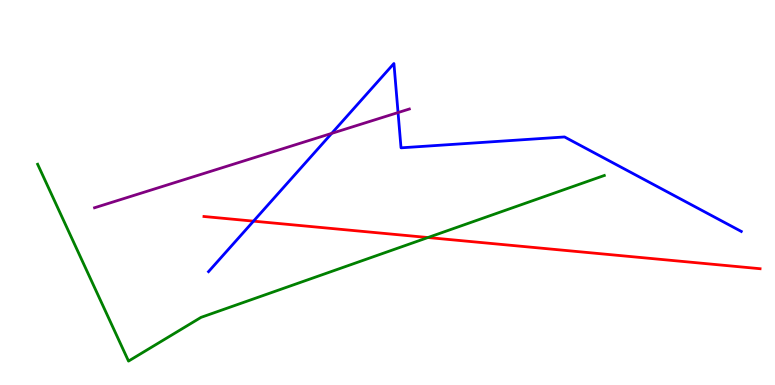[{'lines': ['blue', 'red'], 'intersections': [{'x': 3.27, 'y': 4.26}]}, {'lines': ['green', 'red'], 'intersections': [{'x': 5.52, 'y': 3.83}]}, {'lines': ['purple', 'red'], 'intersections': []}, {'lines': ['blue', 'green'], 'intersections': []}, {'lines': ['blue', 'purple'], 'intersections': [{'x': 4.28, 'y': 6.54}, {'x': 5.14, 'y': 7.08}]}, {'lines': ['green', 'purple'], 'intersections': []}]